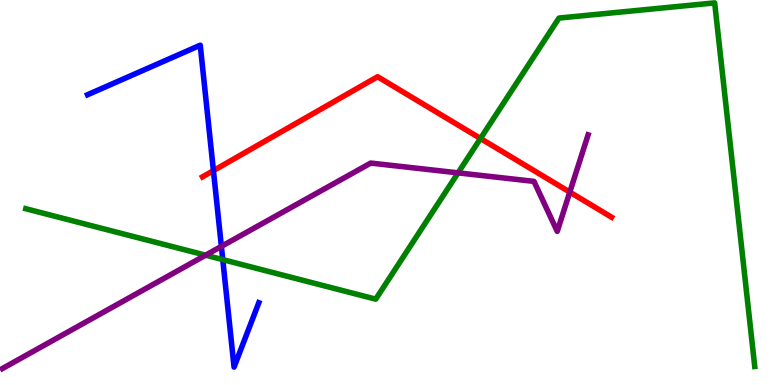[{'lines': ['blue', 'red'], 'intersections': [{'x': 2.75, 'y': 5.57}]}, {'lines': ['green', 'red'], 'intersections': [{'x': 6.2, 'y': 6.4}]}, {'lines': ['purple', 'red'], 'intersections': [{'x': 7.35, 'y': 5.01}]}, {'lines': ['blue', 'green'], 'intersections': [{'x': 2.87, 'y': 3.26}]}, {'lines': ['blue', 'purple'], 'intersections': [{'x': 2.86, 'y': 3.6}]}, {'lines': ['green', 'purple'], 'intersections': [{'x': 2.65, 'y': 3.37}, {'x': 5.91, 'y': 5.51}]}]